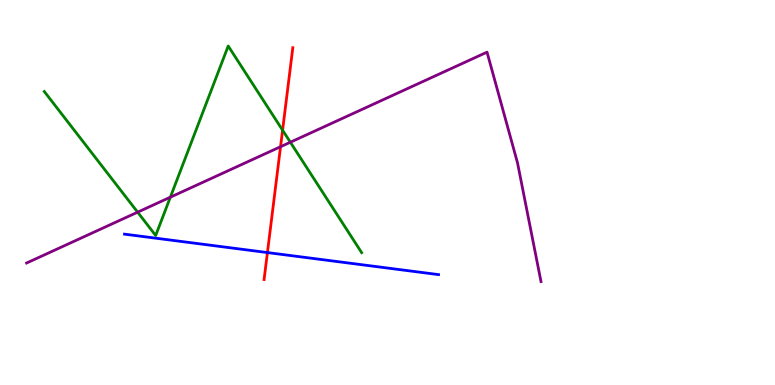[{'lines': ['blue', 'red'], 'intersections': [{'x': 3.45, 'y': 3.44}]}, {'lines': ['green', 'red'], 'intersections': [{'x': 3.65, 'y': 6.62}]}, {'lines': ['purple', 'red'], 'intersections': [{'x': 3.62, 'y': 6.19}]}, {'lines': ['blue', 'green'], 'intersections': []}, {'lines': ['blue', 'purple'], 'intersections': []}, {'lines': ['green', 'purple'], 'intersections': [{'x': 1.78, 'y': 4.49}, {'x': 2.2, 'y': 4.88}, {'x': 3.75, 'y': 6.31}]}]